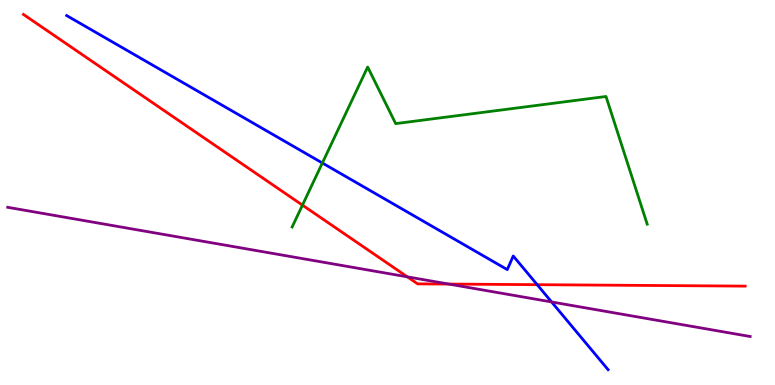[{'lines': ['blue', 'red'], 'intersections': [{'x': 6.93, 'y': 2.61}]}, {'lines': ['green', 'red'], 'intersections': [{'x': 3.9, 'y': 4.67}]}, {'lines': ['purple', 'red'], 'intersections': [{'x': 5.26, 'y': 2.81}, {'x': 5.79, 'y': 2.62}]}, {'lines': ['blue', 'green'], 'intersections': [{'x': 4.16, 'y': 5.77}]}, {'lines': ['blue', 'purple'], 'intersections': [{'x': 7.12, 'y': 2.16}]}, {'lines': ['green', 'purple'], 'intersections': []}]